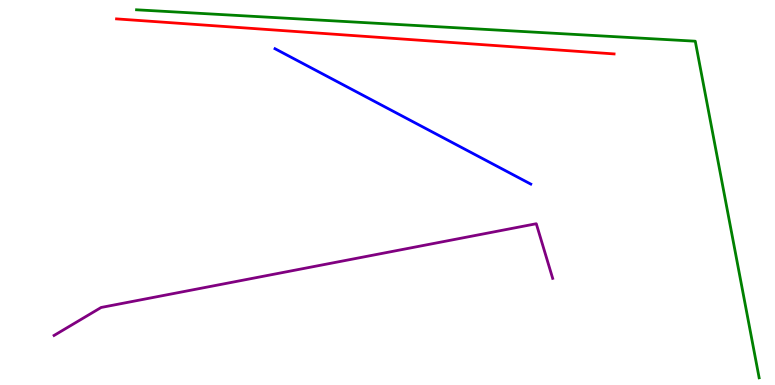[{'lines': ['blue', 'red'], 'intersections': []}, {'lines': ['green', 'red'], 'intersections': []}, {'lines': ['purple', 'red'], 'intersections': []}, {'lines': ['blue', 'green'], 'intersections': []}, {'lines': ['blue', 'purple'], 'intersections': []}, {'lines': ['green', 'purple'], 'intersections': []}]